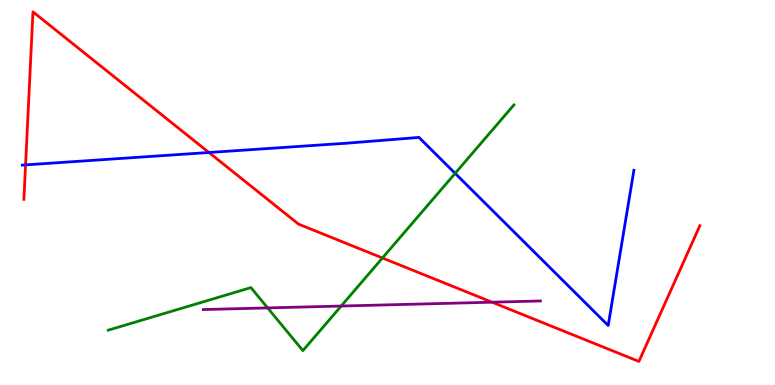[{'lines': ['blue', 'red'], 'intersections': [{'x': 0.33, 'y': 5.72}, {'x': 2.7, 'y': 6.04}]}, {'lines': ['green', 'red'], 'intersections': [{'x': 4.93, 'y': 3.3}]}, {'lines': ['purple', 'red'], 'intersections': [{'x': 6.35, 'y': 2.15}]}, {'lines': ['blue', 'green'], 'intersections': [{'x': 5.87, 'y': 5.5}]}, {'lines': ['blue', 'purple'], 'intersections': []}, {'lines': ['green', 'purple'], 'intersections': [{'x': 3.45, 'y': 2.0}, {'x': 4.4, 'y': 2.05}]}]